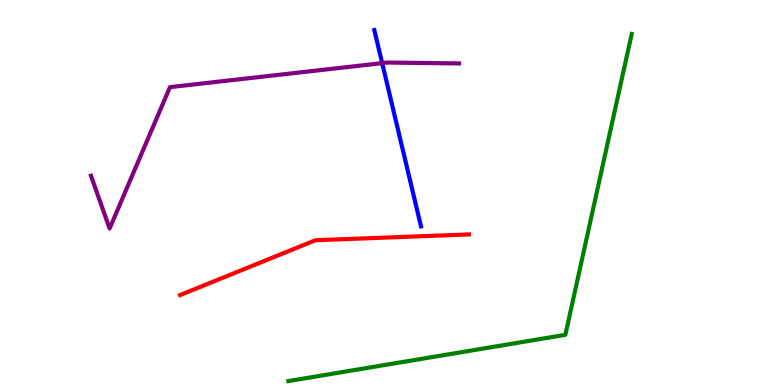[{'lines': ['blue', 'red'], 'intersections': []}, {'lines': ['green', 'red'], 'intersections': []}, {'lines': ['purple', 'red'], 'intersections': []}, {'lines': ['blue', 'green'], 'intersections': []}, {'lines': ['blue', 'purple'], 'intersections': [{'x': 4.93, 'y': 8.36}]}, {'lines': ['green', 'purple'], 'intersections': []}]